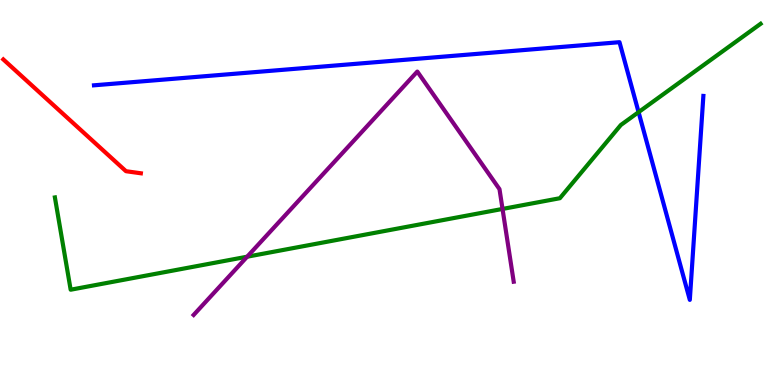[{'lines': ['blue', 'red'], 'intersections': []}, {'lines': ['green', 'red'], 'intersections': []}, {'lines': ['purple', 'red'], 'intersections': []}, {'lines': ['blue', 'green'], 'intersections': [{'x': 8.24, 'y': 7.09}]}, {'lines': ['blue', 'purple'], 'intersections': []}, {'lines': ['green', 'purple'], 'intersections': [{'x': 3.19, 'y': 3.33}, {'x': 6.48, 'y': 4.57}]}]